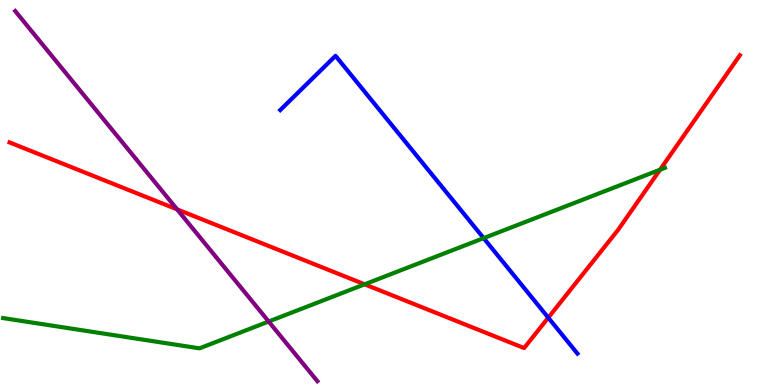[{'lines': ['blue', 'red'], 'intersections': [{'x': 7.07, 'y': 1.75}]}, {'lines': ['green', 'red'], 'intersections': [{'x': 4.7, 'y': 2.62}, {'x': 8.52, 'y': 5.59}]}, {'lines': ['purple', 'red'], 'intersections': [{'x': 2.29, 'y': 4.56}]}, {'lines': ['blue', 'green'], 'intersections': [{'x': 6.24, 'y': 3.81}]}, {'lines': ['blue', 'purple'], 'intersections': []}, {'lines': ['green', 'purple'], 'intersections': [{'x': 3.47, 'y': 1.65}]}]